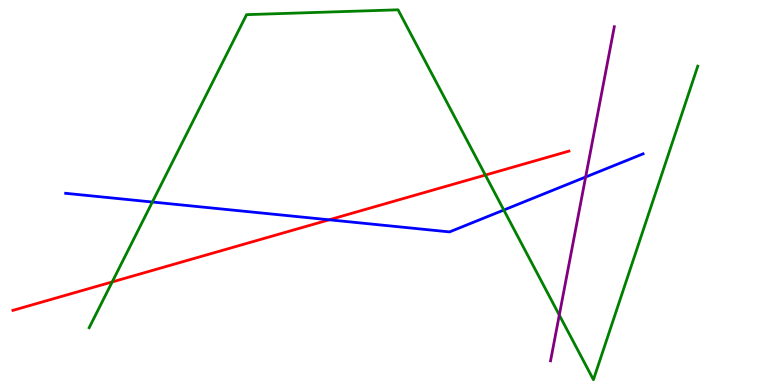[{'lines': ['blue', 'red'], 'intersections': [{'x': 4.25, 'y': 4.29}]}, {'lines': ['green', 'red'], 'intersections': [{'x': 1.45, 'y': 2.68}, {'x': 6.26, 'y': 5.45}]}, {'lines': ['purple', 'red'], 'intersections': []}, {'lines': ['blue', 'green'], 'intersections': [{'x': 1.97, 'y': 4.75}, {'x': 6.5, 'y': 4.54}]}, {'lines': ['blue', 'purple'], 'intersections': [{'x': 7.56, 'y': 5.4}]}, {'lines': ['green', 'purple'], 'intersections': [{'x': 7.22, 'y': 1.82}]}]